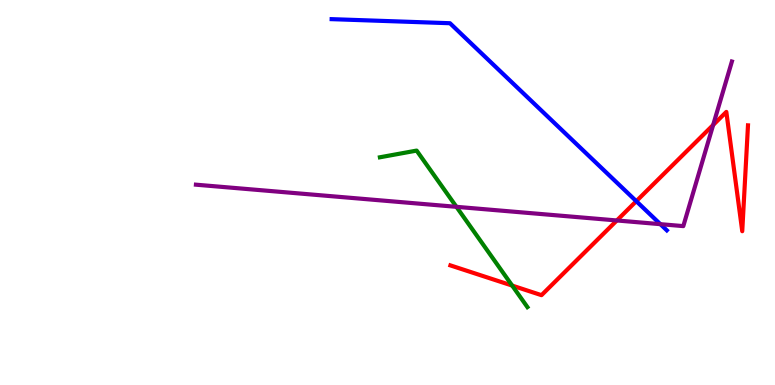[{'lines': ['blue', 'red'], 'intersections': [{'x': 8.21, 'y': 4.77}]}, {'lines': ['green', 'red'], 'intersections': [{'x': 6.61, 'y': 2.58}]}, {'lines': ['purple', 'red'], 'intersections': [{'x': 7.96, 'y': 4.27}, {'x': 9.2, 'y': 6.75}]}, {'lines': ['blue', 'green'], 'intersections': []}, {'lines': ['blue', 'purple'], 'intersections': [{'x': 8.52, 'y': 4.18}]}, {'lines': ['green', 'purple'], 'intersections': [{'x': 5.89, 'y': 4.63}]}]